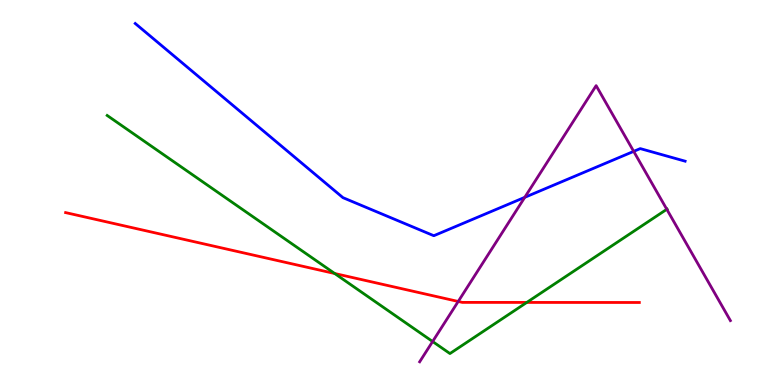[{'lines': ['blue', 'red'], 'intersections': []}, {'lines': ['green', 'red'], 'intersections': [{'x': 4.32, 'y': 2.9}, {'x': 6.8, 'y': 2.14}]}, {'lines': ['purple', 'red'], 'intersections': [{'x': 5.91, 'y': 2.17}]}, {'lines': ['blue', 'green'], 'intersections': []}, {'lines': ['blue', 'purple'], 'intersections': [{'x': 6.77, 'y': 4.87}, {'x': 8.18, 'y': 6.07}]}, {'lines': ['green', 'purple'], 'intersections': [{'x': 5.58, 'y': 1.13}, {'x': 8.6, 'y': 4.56}]}]